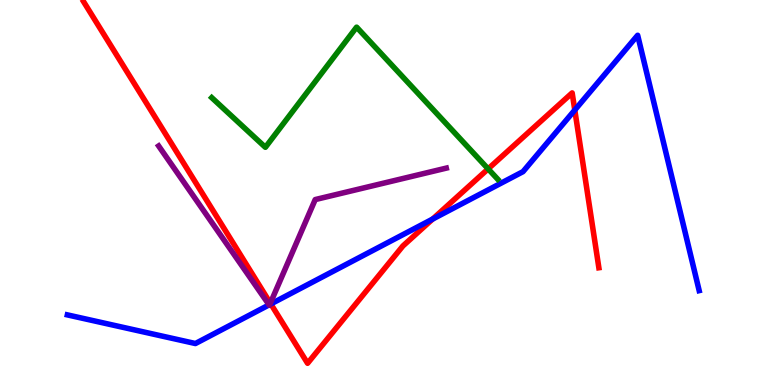[{'lines': ['blue', 'red'], 'intersections': [{'x': 3.49, 'y': 2.1}, {'x': 5.58, 'y': 4.31}, {'x': 7.42, 'y': 7.14}]}, {'lines': ['green', 'red'], 'intersections': [{'x': 6.3, 'y': 5.61}]}, {'lines': ['purple', 'red'], 'intersections': [{'x': 3.49, 'y': 2.12}]}, {'lines': ['blue', 'green'], 'intersections': []}, {'lines': ['blue', 'purple'], 'intersections': [{'x': 3.47, 'y': 2.08}, {'x': 3.48, 'y': 2.09}]}, {'lines': ['green', 'purple'], 'intersections': []}]